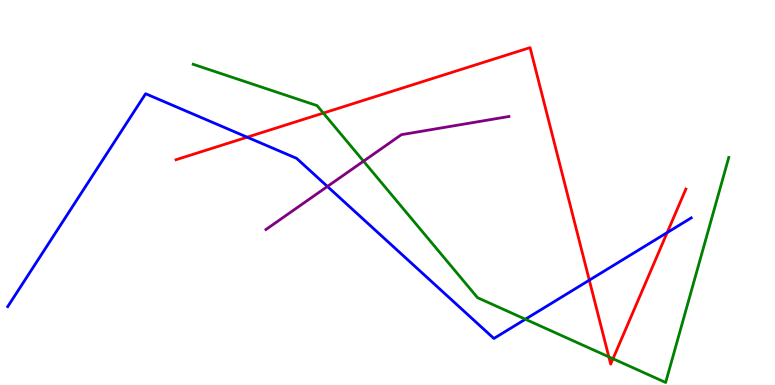[{'lines': ['blue', 'red'], 'intersections': [{'x': 3.19, 'y': 6.44}, {'x': 7.6, 'y': 2.72}, {'x': 8.61, 'y': 3.96}]}, {'lines': ['green', 'red'], 'intersections': [{'x': 4.17, 'y': 7.06}, {'x': 7.86, 'y': 0.731}, {'x': 7.91, 'y': 0.682}]}, {'lines': ['purple', 'red'], 'intersections': []}, {'lines': ['blue', 'green'], 'intersections': [{'x': 6.78, 'y': 1.71}]}, {'lines': ['blue', 'purple'], 'intersections': [{'x': 4.22, 'y': 5.16}]}, {'lines': ['green', 'purple'], 'intersections': [{'x': 4.69, 'y': 5.81}]}]